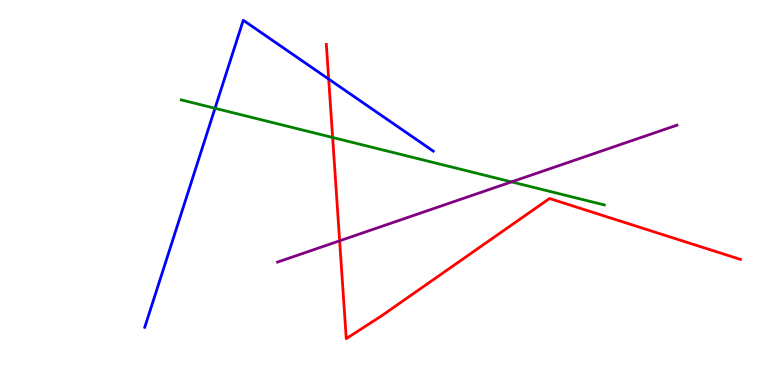[{'lines': ['blue', 'red'], 'intersections': [{'x': 4.24, 'y': 7.95}]}, {'lines': ['green', 'red'], 'intersections': [{'x': 4.29, 'y': 6.43}]}, {'lines': ['purple', 'red'], 'intersections': [{'x': 4.38, 'y': 3.75}]}, {'lines': ['blue', 'green'], 'intersections': [{'x': 2.77, 'y': 7.19}]}, {'lines': ['blue', 'purple'], 'intersections': []}, {'lines': ['green', 'purple'], 'intersections': [{'x': 6.6, 'y': 5.28}]}]